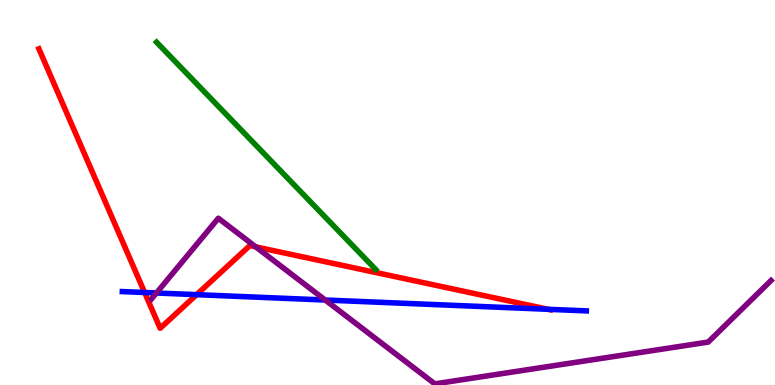[{'lines': ['blue', 'red'], 'intersections': [{'x': 1.87, 'y': 2.4}, {'x': 2.54, 'y': 2.35}, {'x': 7.07, 'y': 1.97}]}, {'lines': ['green', 'red'], 'intersections': []}, {'lines': ['purple', 'red'], 'intersections': [{'x': 3.3, 'y': 3.59}]}, {'lines': ['blue', 'green'], 'intersections': []}, {'lines': ['blue', 'purple'], 'intersections': [{'x': 2.02, 'y': 2.39}, {'x': 4.2, 'y': 2.21}]}, {'lines': ['green', 'purple'], 'intersections': []}]